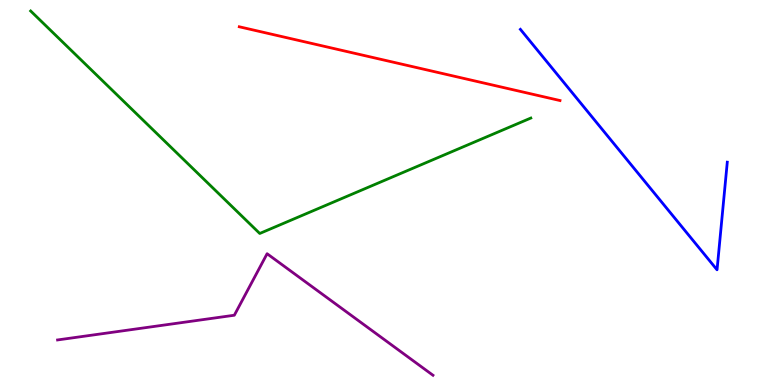[{'lines': ['blue', 'red'], 'intersections': []}, {'lines': ['green', 'red'], 'intersections': []}, {'lines': ['purple', 'red'], 'intersections': []}, {'lines': ['blue', 'green'], 'intersections': []}, {'lines': ['blue', 'purple'], 'intersections': []}, {'lines': ['green', 'purple'], 'intersections': []}]